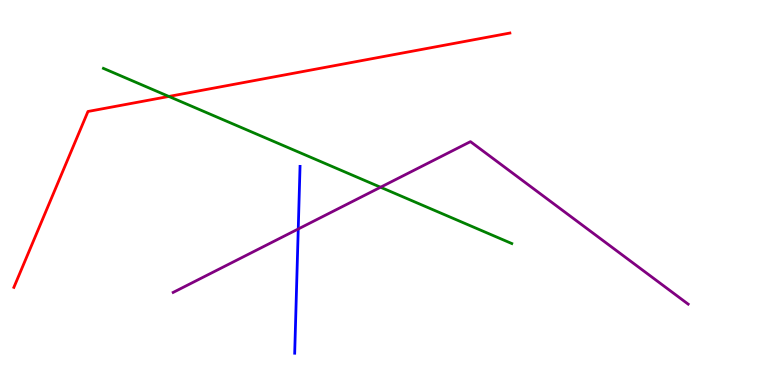[{'lines': ['blue', 'red'], 'intersections': []}, {'lines': ['green', 'red'], 'intersections': [{'x': 2.18, 'y': 7.49}]}, {'lines': ['purple', 'red'], 'intersections': []}, {'lines': ['blue', 'green'], 'intersections': []}, {'lines': ['blue', 'purple'], 'intersections': [{'x': 3.85, 'y': 4.05}]}, {'lines': ['green', 'purple'], 'intersections': [{'x': 4.91, 'y': 5.14}]}]